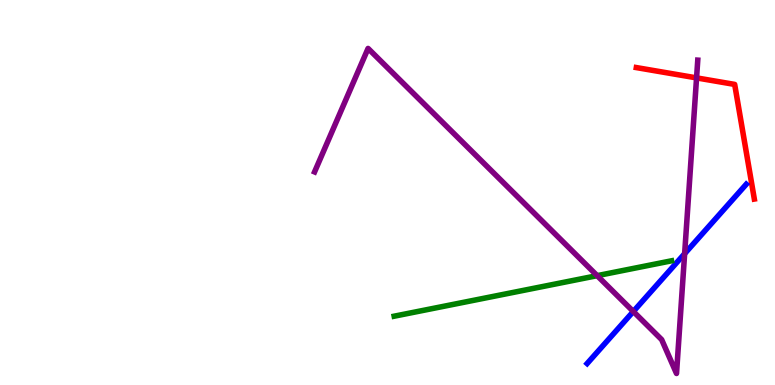[{'lines': ['blue', 'red'], 'intersections': []}, {'lines': ['green', 'red'], 'intersections': []}, {'lines': ['purple', 'red'], 'intersections': [{'x': 8.99, 'y': 7.98}]}, {'lines': ['blue', 'green'], 'intersections': []}, {'lines': ['blue', 'purple'], 'intersections': [{'x': 8.17, 'y': 1.91}, {'x': 8.83, 'y': 3.41}]}, {'lines': ['green', 'purple'], 'intersections': [{'x': 7.71, 'y': 2.84}]}]